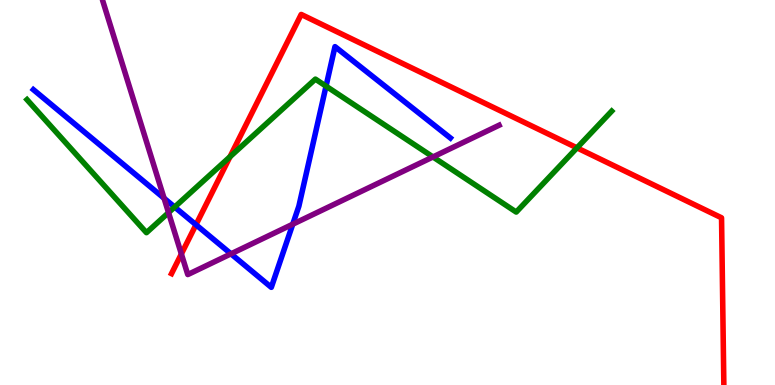[{'lines': ['blue', 'red'], 'intersections': [{'x': 2.53, 'y': 4.16}]}, {'lines': ['green', 'red'], 'intersections': [{'x': 2.97, 'y': 5.93}, {'x': 7.44, 'y': 6.16}]}, {'lines': ['purple', 'red'], 'intersections': [{'x': 2.34, 'y': 3.4}]}, {'lines': ['blue', 'green'], 'intersections': [{'x': 2.25, 'y': 4.62}, {'x': 4.21, 'y': 7.76}]}, {'lines': ['blue', 'purple'], 'intersections': [{'x': 2.12, 'y': 4.85}, {'x': 2.98, 'y': 3.41}, {'x': 3.78, 'y': 4.18}]}, {'lines': ['green', 'purple'], 'intersections': [{'x': 2.17, 'y': 4.48}, {'x': 5.59, 'y': 5.92}]}]